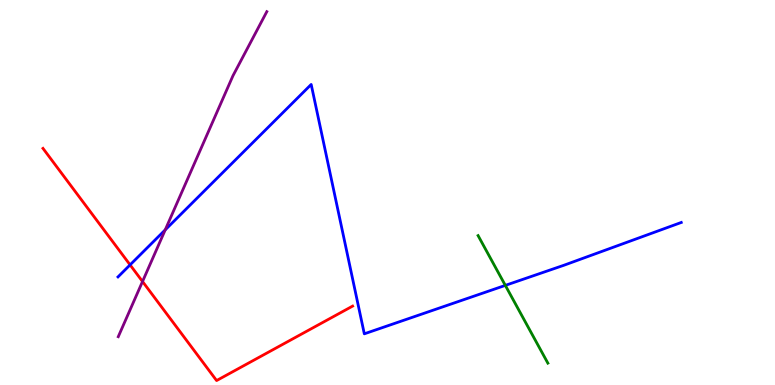[{'lines': ['blue', 'red'], 'intersections': [{'x': 1.68, 'y': 3.12}]}, {'lines': ['green', 'red'], 'intersections': []}, {'lines': ['purple', 'red'], 'intersections': [{'x': 1.84, 'y': 2.69}]}, {'lines': ['blue', 'green'], 'intersections': [{'x': 6.52, 'y': 2.59}]}, {'lines': ['blue', 'purple'], 'intersections': [{'x': 2.13, 'y': 4.03}]}, {'lines': ['green', 'purple'], 'intersections': []}]